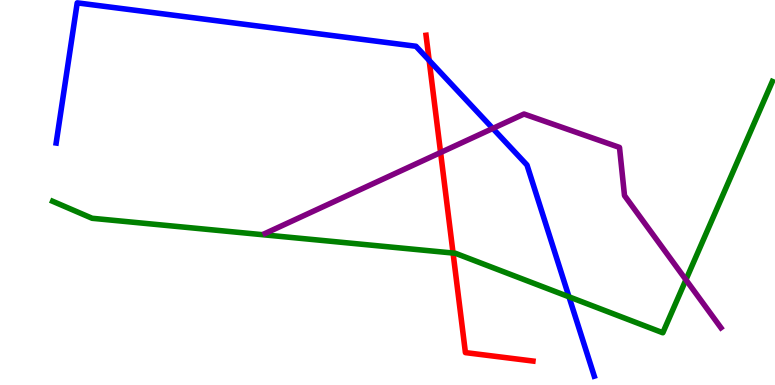[{'lines': ['blue', 'red'], 'intersections': [{'x': 5.54, 'y': 8.43}]}, {'lines': ['green', 'red'], 'intersections': [{'x': 5.85, 'y': 3.43}]}, {'lines': ['purple', 'red'], 'intersections': [{'x': 5.69, 'y': 6.04}]}, {'lines': ['blue', 'green'], 'intersections': [{'x': 7.34, 'y': 2.29}]}, {'lines': ['blue', 'purple'], 'intersections': [{'x': 6.36, 'y': 6.66}]}, {'lines': ['green', 'purple'], 'intersections': [{'x': 8.85, 'y': 2.73}]}]